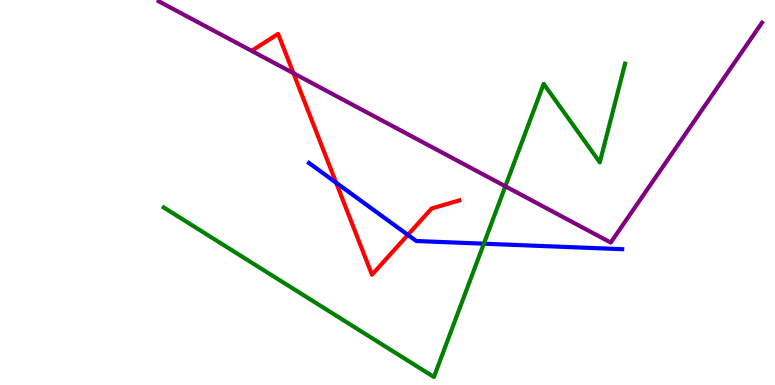[{'lines': ['blue', 'red'], 'intersections': [{'x': 4.34, 'y': 5.25}, {'x': 5.26, 'y': 3.9}]}, {'lines': ['green', 'red'], 'intersections': []}, {'lines': ['purple', 'red'], 'intersections': [{'x': 3.79, 'y': 8.1}]}, {'lines': ['blue', 'green'], 'intersections': [{'x': 6.24, 'y': 3.67}]}, {'lines': ['blue', 'purple'], 'intersections': []}, {'lines': ['green', 'purple'], 'intersections': [{'x': 6.52, 'y': 5.16}]}]